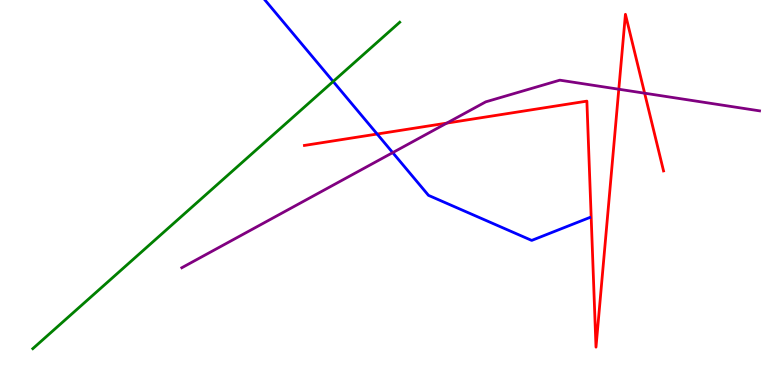[{'lines': ['blue', 'red'], 'intersections': [{'x': 4.87, 'y': 6.52}]}, {'lines': ['green', 'red'], 'intersections': []}, {'lines': ['purple', 'red'], 'intersections': [{'x': 5.77, 'y': 6.8}, {'x': 7.98, 'y': 7.68}, {'x': 8.32, 'y': 7.58}]}, {'lines': ['blue', 'green'], 'intersections': [{'x': 4.3, 'y': 7.88}]}, {'lines': ['blue', 'purple'], 'intersections': [{'x': 5.07, 'y': 6.04}]}, {'lines': ['green', 'purple'], 'intersections': []}]